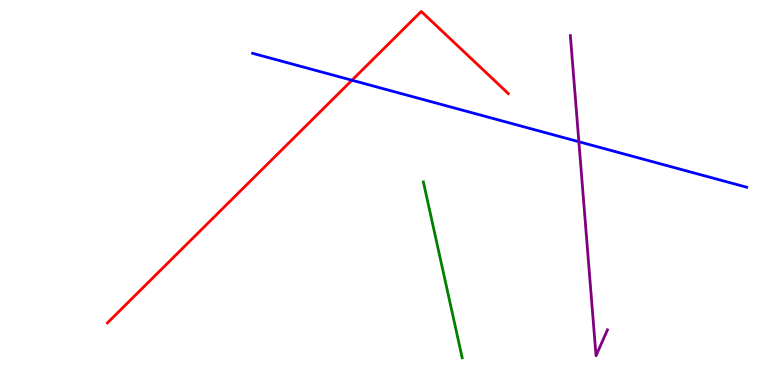[{'lines': ['blue', 'red'], 'intersections': [{'x': 4.54, 'y': 7.92}]}, {'lines': ['green', 'red'], 'intersections': []}, {'lines': ['purple', 'red'], 'intersections': []}, {'lines': ['blue', 'green'], 'intersections': []}, {'lines': ['blue', 'purple'], 'intersections': [{'x': 7.47, 'y': 6.32}]}, {'lines': ['green', 'purple'], 'intersections': []}]